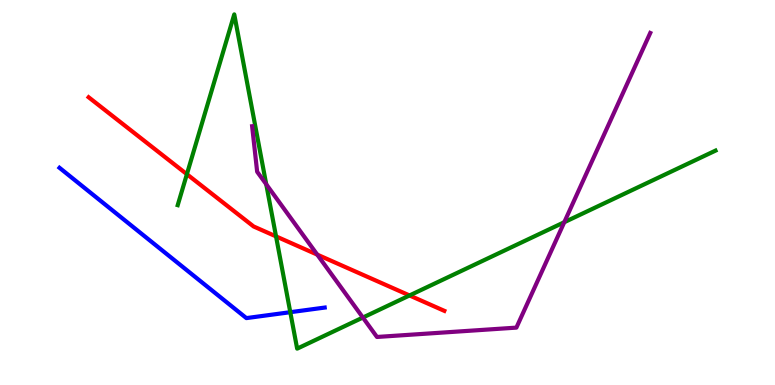[{'lines': ['blue', 'red'], 'intersections': []}, {'lines': ['green', 'red'], 'intersections': [{'x': 2.41, 'y': 5.48}, {'x': 3.56, 'y': 3.86}, {'x': 5.28, 'y': 2.33}]}, {'lines': ['purple', 'red'], 'intersections': [{'x': 4.09, 'y': 3.39}]}, {'lines': ['blue', 'green'], 'intersections': [{'x': 3.75, 'y': 1.89}]}, {'lines': ['blue', 'purple'], 'intersections': []}, {'lines': ['green', 'purple'], 'intersections': [{'x': 3.44, 'y': 5.21}, {'x': 4.68, 'y': 1.75}, {'x': 7.28, 'y': 4.23}]}]